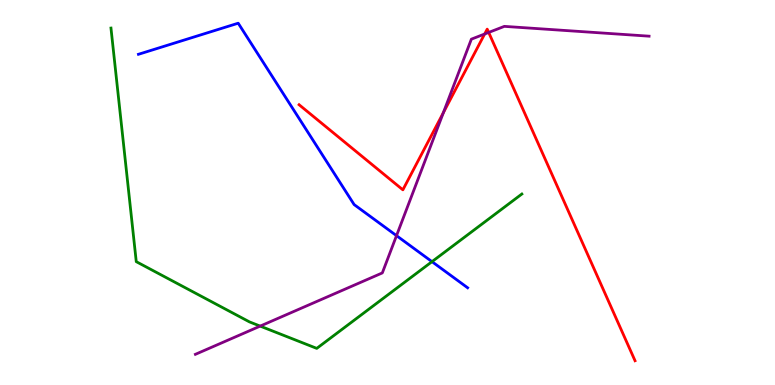[{'lines': ['blue', 'red'], 'intersections': []}, {'lines': ['green', 'red'], 'intersections': []}, {'lines': ['purple', 'red'], 'intersections': [{'x': 5.72, 'y': 7.07}, {'x': 6.25, 'y': 9.12}, {'x': 6.31, 'y': 9.16}]}, {'lines': ['blue', 'green'], 'intersections': [{'x': 5.57, 'y': 3.2}]}, {'lines': ['blue', 'purple'], 'intersections': [{'x': 5.12, 'y': 3.88}]}, {'lines': ['green', 'purple'], 'intersections': [{'x': 3.36, 'y': 1.53}]}]